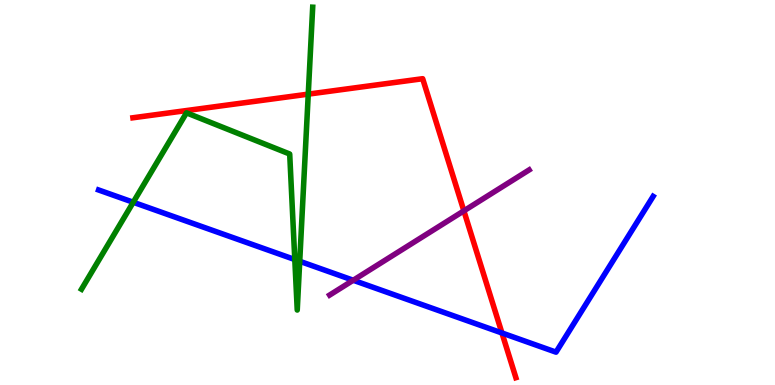[{'lines': ['blue', 'red'], 'intersections': [{'x': 6.48, 'y': 1.35}]}, {'lines': ['green', 'red'], 'intersections': [{'x': 3.98, 'y': 7.55}]}, {'lines': ['purple', 'red'], 'intersections': [{'x': 5.99, 'y': 4.52}]}, {'lines': ['blue', 'green'], 'intersections': [{'x': 1.72, 'y': 4.75}, {'x': 3.8, 'y': 3.26}, {'x': 3.87, 'y': 3.21}]}, {'lines': ['blue', 'purple'], 'intersections': [{'x': 4.56, 'y': 2.72}]}, {'lines': ['green', 'purple'], 'intersections': []}]